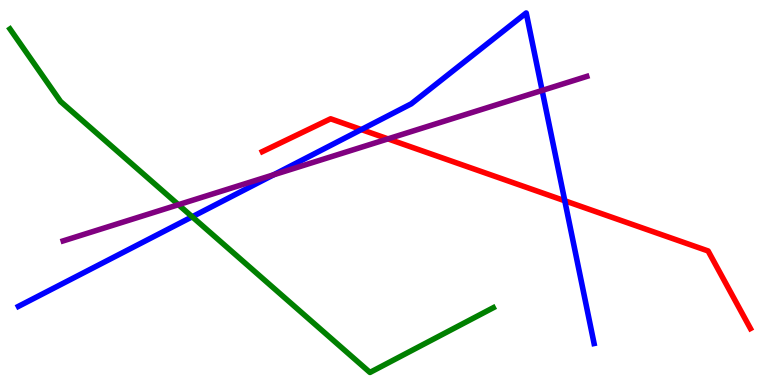[{'lines': ['blue', 'red'], 'intersections': [{'x': 4.66, 'y': 6.63}, {'x': 7.29, 'y': 4.78}]}, {'lines': ['green', 'red'], 'intersections': []}, {'lines': ['purple', 'red'], 'intersections': [{'x': 5.01, 'y': 6.39}]}, {'lines': ['blue', 'green'], 'intersections': [{'x': 2.48, 'y': 4.37}]}, {'lines': ['blue', 'purple'], 'intersections': [{'x': 3.53, 'y': 5.46}, {'x': 7.0, 'y': 7.65}]}, {'lines': ['green', 'purple'], 'intersections': [{'x': 2.3, 'y': 4.68}]}]